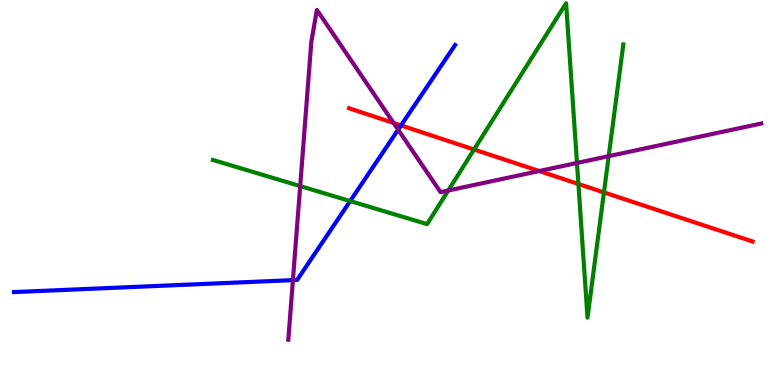[{'lines': ['blue', 'red'], 'intersections': [{'x': 5.17, 'y': 6.74}]}, {'lines': ['green', 'red'], 'intersections': [{'x': 6.12, 'y': 6.12}, {'x': 7.46, 'y': 5.22}, {'x': 7.79, 'y': 5.0}]}, {'lines': ['purple', 'red'], 'intersections': [{'x': 5.08, 'y': 6.81}, {'x': 6.96, 'y': 5.56}]}, {'lines': ['blue', 'green'], 'intersections': [{'x': 4.52, 'y': 4.78}]}, {'lines': ['blue', 'purple'], 'intersections': [{'x': 3.78, 'y': 2.72}, {'x': 5.14, 'y': 6.63}]}, {'lines': ['green', 'purple'], 'intersections': [{'x': 3.87, 'y': 5.17}, {'x': 5.78, 'y': 5.05}, {'x': 7.44, 'y': 5.77}, {'x': 7.85, 'y': 5.94}]}]